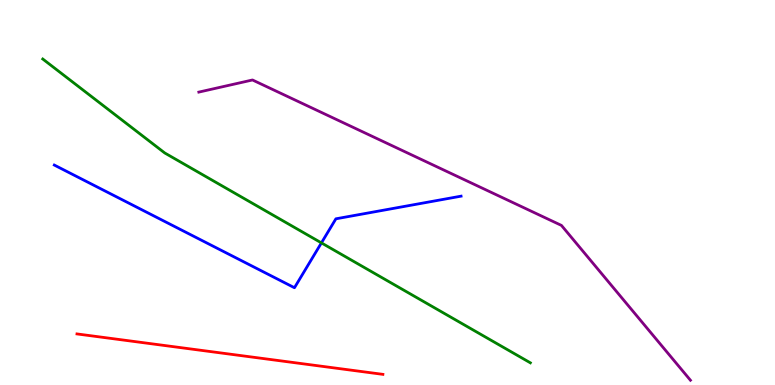[{'lines': ['blue', 'red'], 'intersections': []}, {'lines': ['green', 'red'], 'intersections': []}, {'lines': ['purple', 'red'], 'intersections': []}, {'lines': ['blue', 'green'], 'intersections': [{'x': 4.15, 'y': 3.69}]}, {'lines': ['blue', 'purple'], 'intersections': []}, {'lines': ['green', 'purple'], 'intersections': []}]